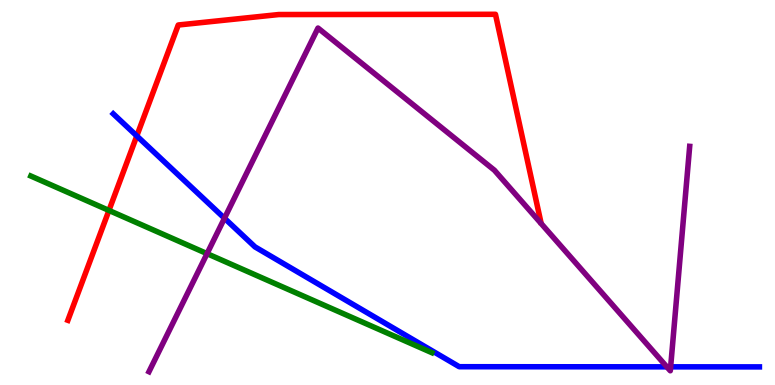[{'lines': ['blue', 'red'], 'intersections': [{'x': 1.77, 'y': 6.47}]}, {'lines': ['green', 'red'], 'intersections': [{'x': 1.41, 'y': 4.53}]}, {'lines': ['purple', 'red'], 'intersections': []}, {'lines': ['blue', 'green'], 'intersections': []}, {'lines': ['blue', 'purple'], 'intersections': [{'x': 2.9, 'y': 4.33}, {'x': 8.6, 'y': 0.472}, {'x': 8.65, 'y': 0.472}]}, {'lines': ['green', 'purple'], 'intersections': [{'x': 2.67, 'y': 3.41}]}]